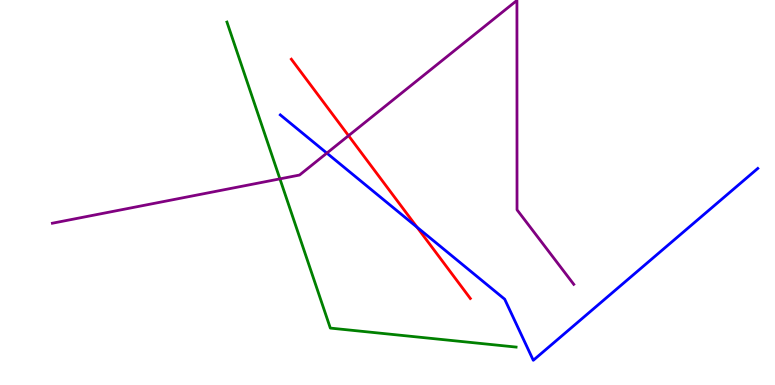[{'lines': ['blue', 'red'], 'intersections': [{'x': 5.38, 'y': 4.1}]}, {'lines': ['green', 'red'], 'intersections': []}, {'lines': ['purple', 'red'], 'intersections': [{'x': 4.5, 'y': 6.48}]}, {'lines': ['blue', 'green'], 'intersections': []}, {'lines': ['blue', 'purple'], 'intersections': [{'x': 4.22, 'y': 6.02}]}, {'lines': ['green', 'purple'], 'intersections': [{'x': 3.61, 'y': 5.35}]}]